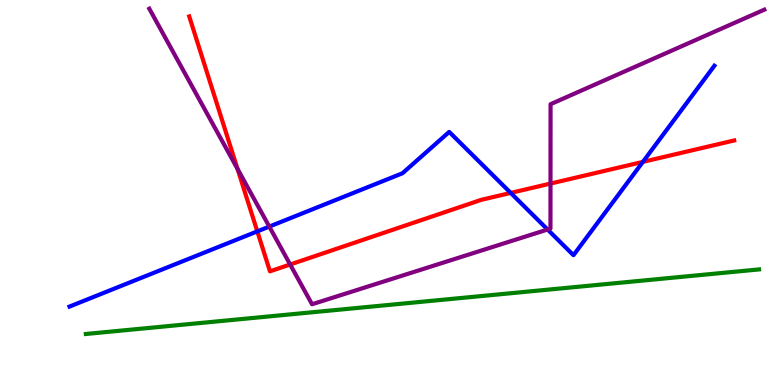[{'lines': ['blue', 'red'], 'intersections': [{'x': 3.32, 'y': 3.99}, {'x': 6.59, 'y': 4.99}, {'x': 8.3, 'y': 5.8}]}, {'lines': ['green', 'red'], 'intersections': []}, {'lines': ['purple', 'red'], 'intersections': [{'x': 3.07, 'y': 5.61}, {'x': 3.74, 'y': 3.13}, {'x': 7.1, 'y': 5.23}]}, {'lines': ['blue', 'green'], 'intersections': []}, {'lines': ['blue', 'purple'], 'intersections': [{'x': 3.47, 'y': 4.11}, {'x': 7.07, 'y': 4.04}]}, {'lines': ['green', 'purple'], 'intersections': []}]